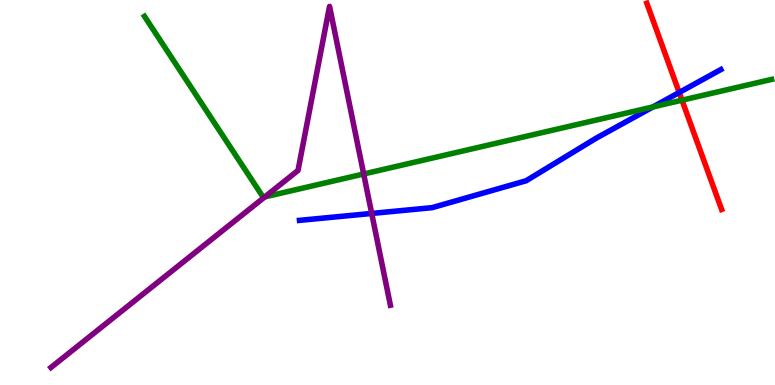[{'lines': ['blue', 'red'], 'intersections': [{'x': 8.76, 'y': 7.6}]}, {'lines': ['green', 'red'], 'intersections': [{'x': 8.8, 'y': 7.4}]}, {'lines': ['purple', 'red'], 'intersections': []}, {'lines': ['blue', 'green'], 'intersections': [{'x': 8.43, 'y': 7.22}]}, {'lines': ['blue', 'purple'], 'intersections': [{'x': 4.8, 'y': 4.46}]}, {'lines': ['green', 'purple'], 'intersections': [{'x': 3.42, 'y': 4.89}, {'x': 4.69, 'y': 5.48}]}]